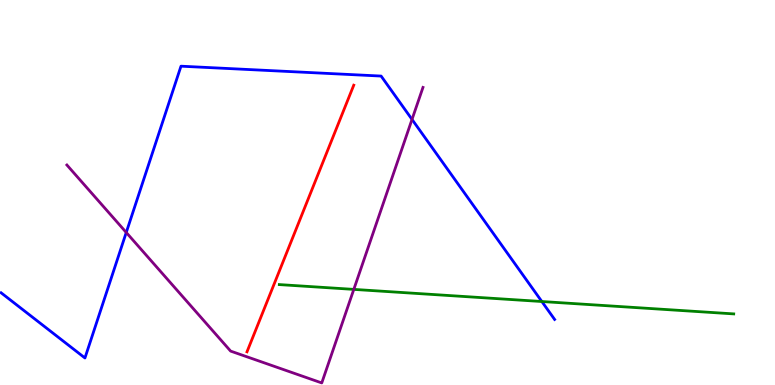[{'lines': ['blue', 'red'], 'intersections': []}, {'lines': ['green', 'red'], 'intersections': []}, {'lines': ['purple', 'red'], 'intersections': []}, {'lines': ['blue', 'green'], 'intersections': [{'x': 6.99, 'y': 2.17}]}, {'lines': ['blue', 'purple'], 'intersections': [{'x': 1.63, 'y': 3.96}, {'x': 5.32, 'y': 6.9}]}, {'lines': ['green', 'purple'], 'intersections': [{'x': 4.57, 'y': 2.48}]}]